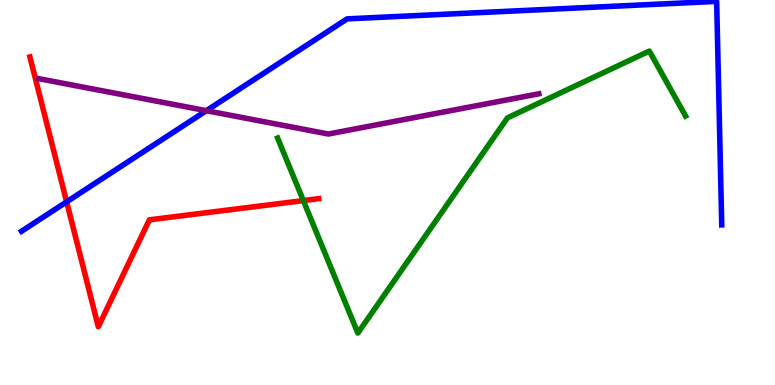[{'lines': ['blue', 'red'], 'intersections': [{'x': 0.86, 'y': 4.76}]}, {'lines': ['green', 'red'], 'intersections': [{'x': 3.91, 'y': 4.79}]}, {'lines': ['purple', 'red'], 'intersections': []}, {'lines': ['blue', 'green'], 'intersections': []}, {'lines': ['blue', 'purple'], 'intersections': [{'x': 2.66, 'y': 7.12}]}, {'lines': ['green', 'purple'], 'intersections': []}]